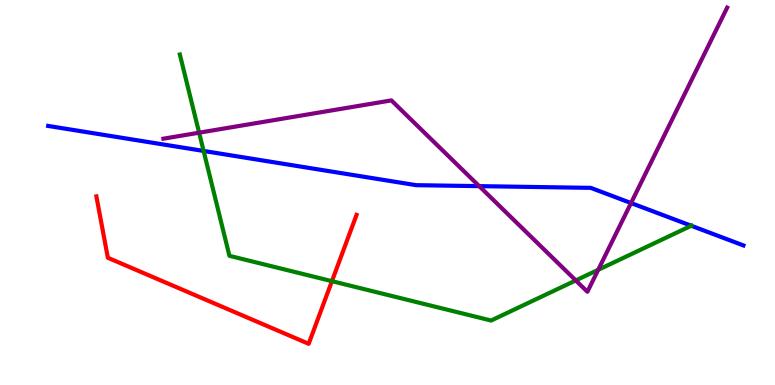[{'lines': ['blue', 'red'], 'intersections': []}, {'lines': ['green', 'red'], 'intersections': [{'x': 4.28, 'y': 2.7}]}, {'lines': ['purple', 'red'], 'intersections': []}, {'lines': ['blue', 'green'], 'intersections': [{'x': 2.63, 'y': 6.08}, {'x': 8.92, 'y': 4.14}]}, {'lines': ['blue', 'purple'], 'intersections': [{'x': 6.18, 'y': 5.17}, {'x': 8.14, 'y': 4.73}]}, {'lines': ['green', 'purple'], 'intersections': [{'x': 2.57, 'y': 6.55}, {'x': 7.43, 'y': 2.72}, {'x': 7.72, 'y': 2.99}]}]